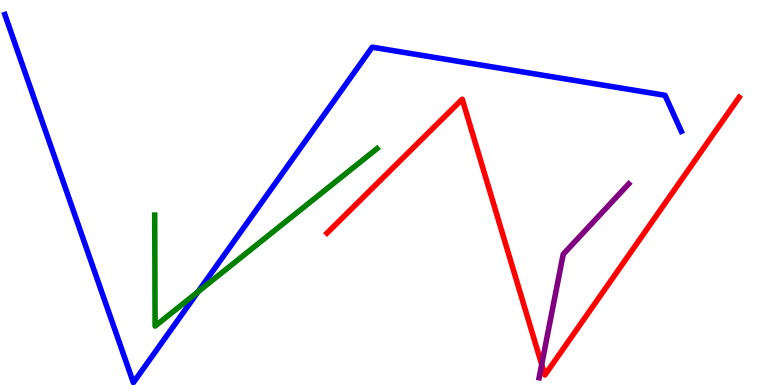[{'lines': ['blue', 'red'], 'intersections': []}, {'lines': ['green', 'red'], 'intersections': []}, {'lines': ['purple', 'red'], 'intersections': [{'x': 6.99, 'y': 0.533}]}, {'lines': ['blue', 'green'], 'intersections': [{'x': 2.56, 'y': 2.42}]}, {'lines': ['blue', 'purple'], 'intersections': []}, {'lines': ['green', 'purple'], 'intersections': []}]